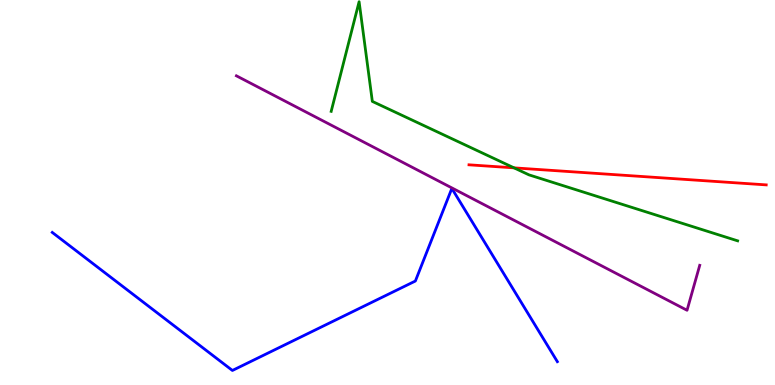[{'lines': ['blue', 'red'], 'intersections': []}, {'lines': ['green', 'red'], 'intersections': [{'x': 6.63, 'y': 5.64}]}, {'lines': ['purple', 'red'], 'intersections': []}, {'lines': ['blue', 'green'], 'intersections': []}, {'lines': ['blue', 'purple'], 'intersections': []}, {'lines': ['green', 'purple'], 'intersections': []}]